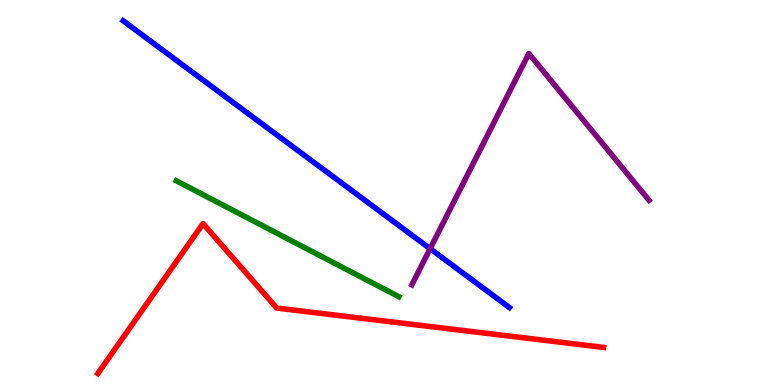[{'lines': ['blue', 'red'], 'intersections': []}, {'lines': ['green', 'red'], 'intersections': []}, {'lines': ['purple', 'red'], 'intersections': []}, {'lines': ['blue', 'green'], 'intersections': []}, {'lines': ['blue', 'purple'], 'intersections': [{'x': 5.55, 'y': 3.54}]}, {'lines': ['green', 'purple'], 'intersections': []}]